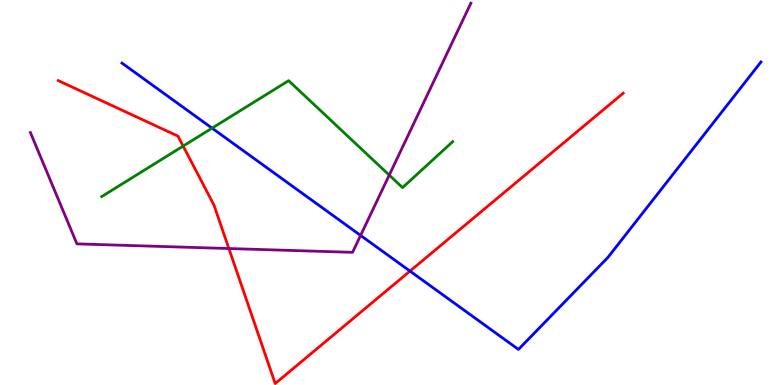[{'lines': ['blue', 'red'], 'intersections': [{'x': 5.29, 'y': 2.96}]}, {'lines': ['green', 'red'], 'intersections': [{'x': 2.36, 'y': 6.21}]}, {'lines': ['purple', 'red'], 'intersections': [{'x': 2.95, 'y': 3.54}]}, {'lines': ['blue', 'green'], 'intersections': [{'x': 2.74, 'y': 6.67}]}, {'lines': ['blue', 'purple'], 'intersections': [{'x': 4.65, 'y': 3.89}]}, {'lines': ['green', 'purple'], 'intersections': [{'x': 5.02, 'y': 5.45}]}]